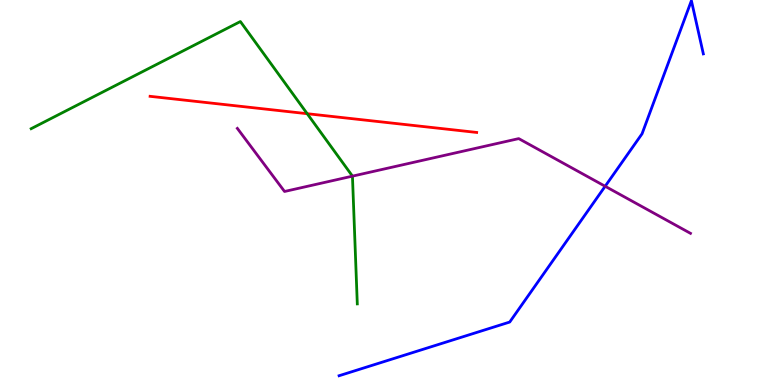[{'lines': ['blue', 'red'], 'intersections': []}, {'lines': ['green', 'red'], 'intersections': [{'x': 3.96, 'y': 7.05}]}, {'lines': ['purple', 'red'], 'intersections': []}, {'lines': ['blue', 'green'], 'intersections': []}, {'lines': ['blue', 'purple'], 'intersections': [{'x': 7.81, 'y': 5.16}]}, {'lines': ['green', 'purple'], 'intersections': [{'x': 4.55, 'y': 5.42}]}]